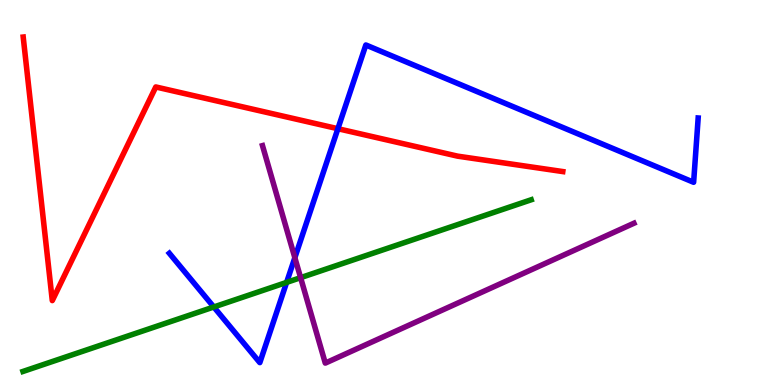[{'lines': ['blue', 'red'], 'intersections': [{'x': 4.36, 'y': 6.66}]}, {'lines': ['green', 'red'], 'intersections': []}, {'lines': ['purple', 'red'], 'intersections': []}, {'lines': ['blue', 'green'], 'intersections': [{'x': 2.76, 'y': 2.03}, {'x': 3.7, 'y': 2.67}]}, {'lines': ['blue', 'purple'], 'intersections': [{'x': 3.8, 'y': 3.31}]}, {'lines': ['green', 'purple'], 'intersections': [{'x': 3.88, 'y': 2.79}]}]